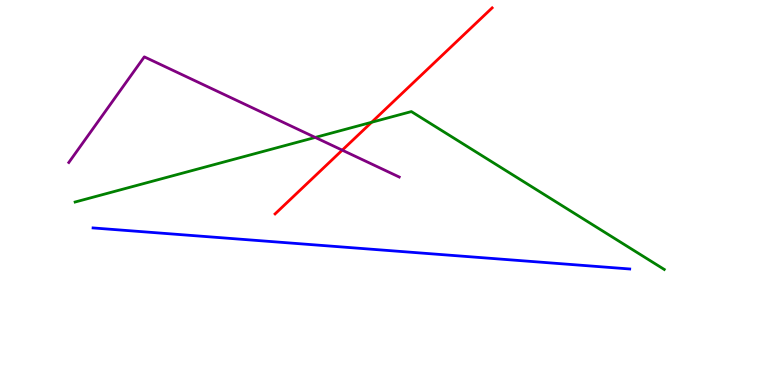[{'lines': ['blue', 'red'], 'intersections': []}, {'lines': ['green', 'red'], 'intersections': [{'x': 4.8, 'y': 6.82}]}, {'lines': ['purple', 'red'], 'intersections': [{'x': 4.42, 'y': 6.1}]}, {'lines': ['blue', 'green'], 'intersections': []}, {'lines': ['blue', 'purple'], 'intersections': []}, {'lines': ['green', 'purple'], 'intersections': [{'x': 4.07, 'y': 6.43}]}]